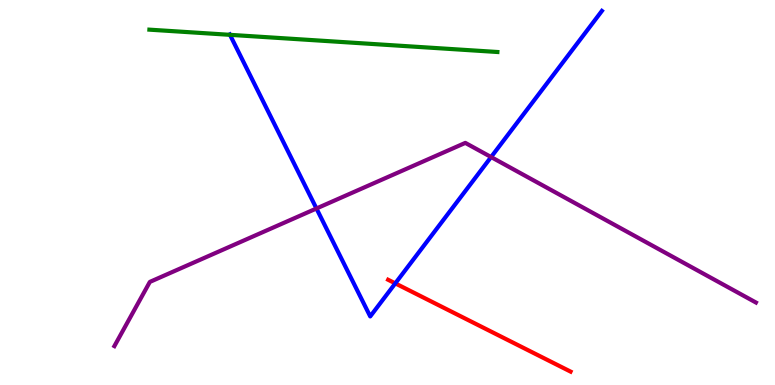[{'lines': ['blue', 'red'], 'intersections': [{'x': 5.1, 'y': 2.64}]}, {'lines': ['green', 'red'], 'intersections': []}, {'lines': ['purple', 'red'], 'intersections': []}, {'lines': ['blue', 'green'], 'intersections': [{'x': 2.97, 'y': 9.1}]}, {'lines': ['blue', 'purple'], 'intersections': [{'x': 4.08, 'y': 4.58}, {'x': 6.34, 'y': 5.92}]}, {'lines': ['green', 'purple'], 'intersections': []}]